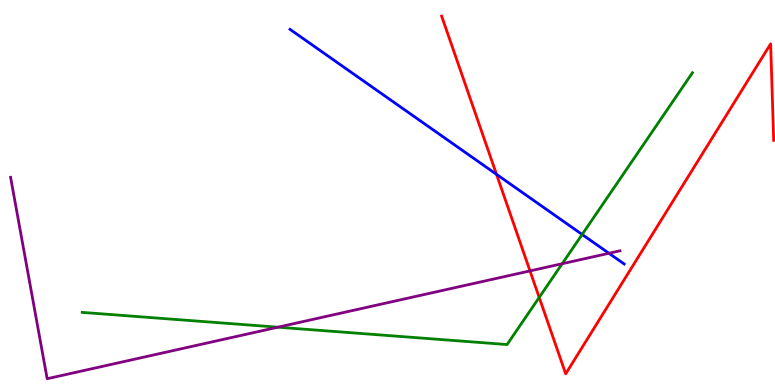[{'lines': ['blue', 'red'], 'intersections': [{'x': 6.41, 'y': 5.47}]}, {'lines': ['green', 'red'], 'intersections': [{'x': 6.96, 'y': 2.27}]}, {'lines': ['purple', 'red'], 'intersections': [{'x': 6.84, 'y': 2.96}]}, {'lines': ['blue', 'green'], 'intersections': [{'x': 7.51, 'y': 3.91}]}, {'lines': ['blue', 'purple'], 'intersections': [{'x': 7.86, 'y': 3.42}]}, {'lines': ['green', 'purple'], 'intersections': [{'x': 3.59, 'y': 1.5}, {'x': 7.25, 'y': 3.15}]}]